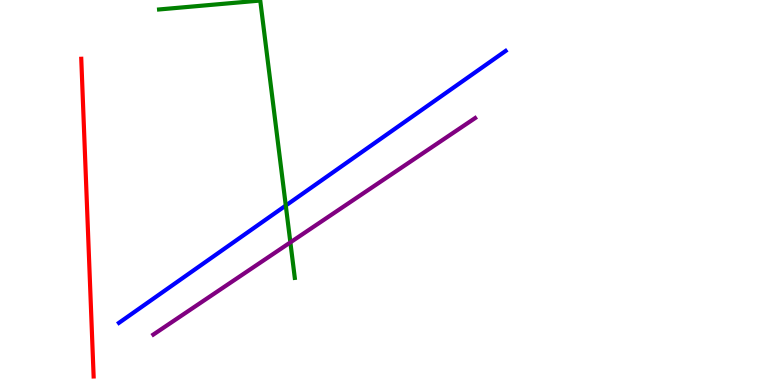[{'lines': ['blue', 'red'], 'intersections': []}, {'lines': ['green', 'red'], 'intersections': []}, {'lines': ['purple', 'red'], 'intersections': []}, {'lines': ['blue', 'green'], 'intersections': [{'x': 3.69, 'y': 4.66}]}, {'lines': ['blue', 'purple'], 'intersections': []}, {'lines': ['green', 'purple'], 'intersections': [{'x': 3.75, 'y': 3.7}]}]